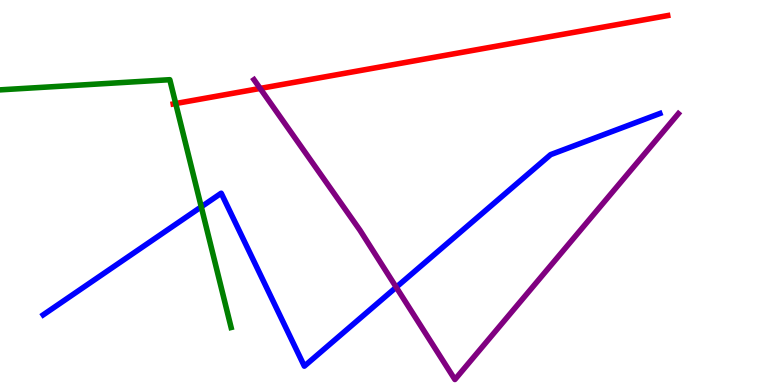[{'lines': ['blue', 'red'], 'intersections': []}, {'lines': ['green', 'red'], 'intersections': [{'x': 2.27, 'y': 7.31}]}, {'lines': ['purple', 'red'], 'intersections': [{'x': 3.36, 'y': 7.7}]}, {'lines': ['blue', 'green'], 'intersections': [{'x': 2.6, 'y': 4.63}]}, {'lines': ['blue', 'purple'], 'intersections': [{'x': 5.11, 'y': 2.54}]}, {'lines': ['green', 'purple'], 'intersections': []}]